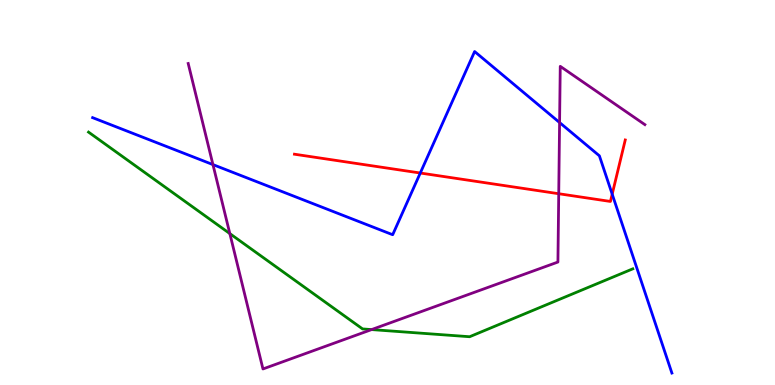[{'lines': ['blue', 'red'], 'intersections': [{'x': 5.42, 'y': 5.51}, {'x': 7.9, 'y': 4.96}]}, {'lines': ['green', 'red'], 'intersections': []}, {'lines': ['purple', 'red'], 'intersections': [{'x': 7.21, 'y': 4.97}]}, {'lines': ['blue', 'green'], 'intersections': []}, {'lines': ['blue', 'purple'], 'intersections': [{'x': 2.75, 'y': 5.72}, {'x': 7.22, 'y': 6.82}]}, {'lines': ['green', 'purple'], 'intersections': [{'x': 2.97, 'y': 3.93}, {'x': 4.79, 'y': 1.44}]}]